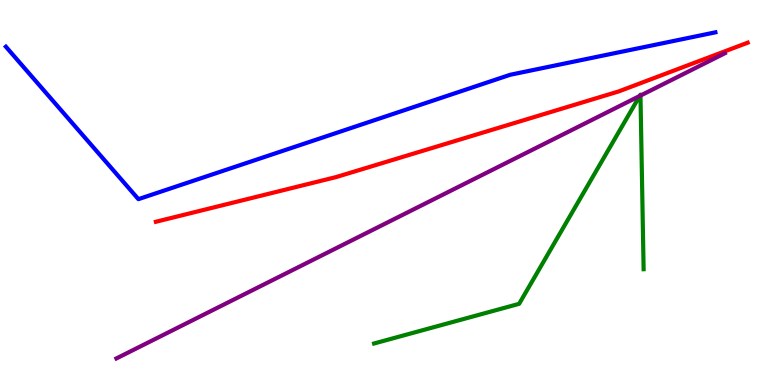[{'lines': ['blue', 'red'], 'intersections': []}, {'lines': ['green', 'red'], 'intersections': []}, {'lines': ['purple', 'red'], 'intersections': []}, {'lines': ['blue', 'green'], 'intersections': []}, {'lines': ['blue', 'purple'], 'intersections': []}, {'lines': ['green', 'purple'], 'intersections': [{'x': 8.25, 'y': 7.51}, {'x': 8.26, 'y': 7.52}]}]